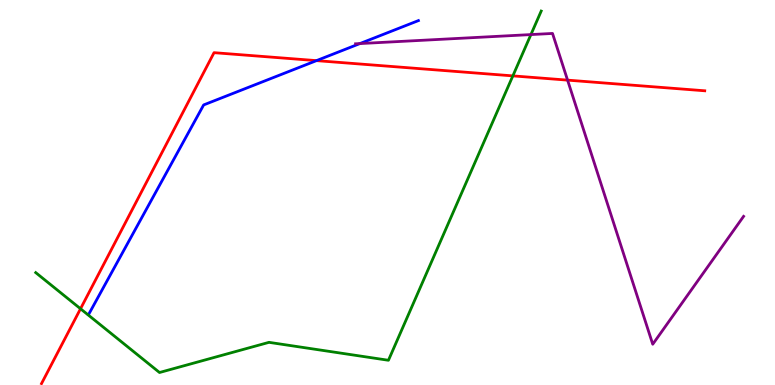[{'lines': ['blue', 'red'], 'intersections': [{'x': 4.08, 'y': 8.43}]}, {'lines': ['green', 'red'], 'intersections': [{'x': 1.04, 'y': 1.98}, {'x': 6.62, 'y': 8.03}]}, {'lines': ['purple', 'red'], 'intersections': [{'x': 7.32, 'y': 7.92}]}, {'lines': ['blue', 'green'], 'intersections': []}, {'lines': ['blue', 'purple'], 'intersections': [{'x': 4.64, 'y': 8.87}]}, {'lines': ['green', 'purple'], 'intersections': [{'x': 6.85, 'y': 9.1}]}]